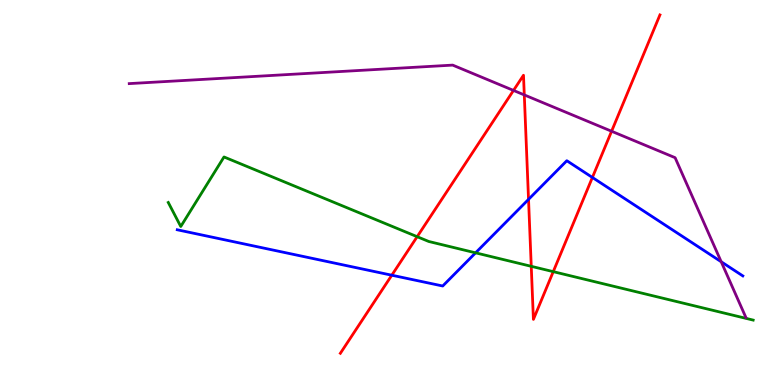[{'lines': ['blue', 'red'], 'intersections': [{'x': 5.06, 'y': 2.85}, {'x': 6.82, 'y': 4.82}, {'x': 7.64, 'y': 5.39}]}, {'lines': ['green', 'red'], 'intersections': [{'x': 5.38, 'y': 3.85}, {'x': 6.85, 'y': 3.08}, {'x': 7.14, 'y': 2.94}]}, {'lines': ['purple', 'red'], 'intersections': [{'x': 6.63, 'y': 7.65}, {'x': 6.77, 'y': 7.53}, {'x': 7.89, 'y': 6.59}]}, {'lines': ['blue', 'green'], 'intersections': [{'x': 6.14, 'y': 3.43}]}, {'lines': ['blue', 'purple'], 'intersections': [{'x': 9.31, 'y': 3.2}]}, {'lines': ['green', 'purple'], 'intersections': []}]